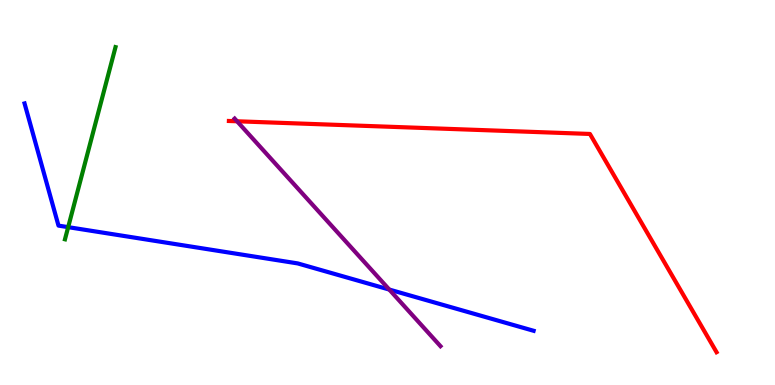[{'lines': ['blue', 'red'], 'intersections': []}, {'lines': ['green', 'red'], 'intersections': []}, {'lines': ['purple', 'red'], 'intersections': [{'x': 3.06, 'y': 6.85}]}, {'lines': ['blue', 'green'], 'intersections': [{'x': 0.88, 'y': 4.1}]}, {'lines': ['blue', 'purple'], 'intersections': [{'x': 5.02, 'y': 2.48}]}, {'lines': ['green', 'purple'], 'intersections': []}]